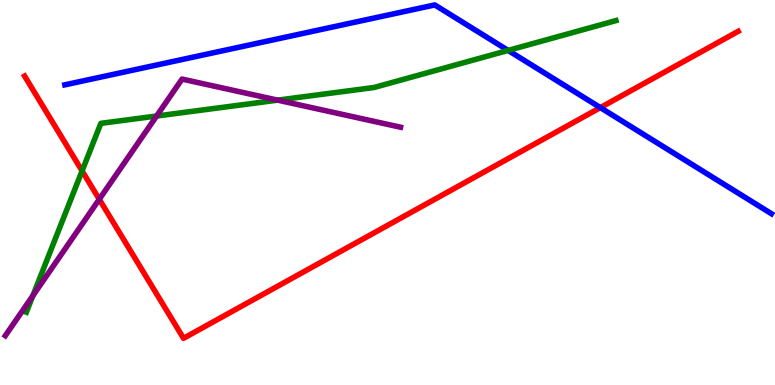[{'lines': ['blue', 'red'], 'intersections': [{'x': 7.75, 'y': 7.2}]}, {'lines': ['green', 'red'], 'intersections': [{'x': 1.06, 'y': 5.56}]}, {'lines': ['purple', 'red'], 'intersections': [{'x': 1.28, 'y': 4.82}]}, {'lines': ['blue', 'green'], 'intersections': [{'x': 6.56, 'y': 8.69}]}, {'lines': ['blue', 'purple'], 'intersections': []}, {'lines': ['green', 'purple'], 'intersections': [{'x': 0.425, 'y': 2.32}, {'x': 2.02, 'y': 6.99}, {'x': 3.58, 'y': 7.4}]}]